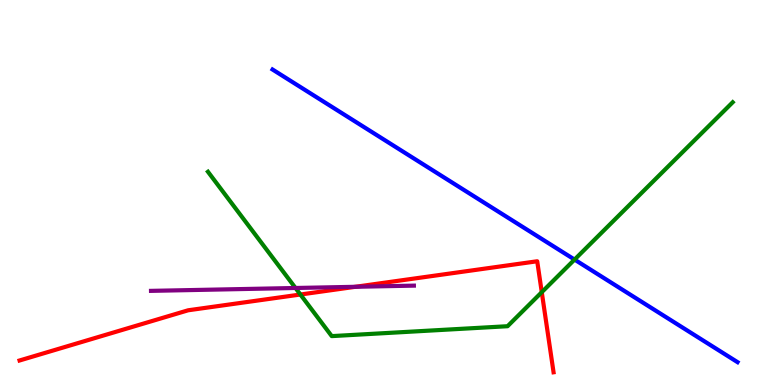[{'lines': ['blue', 'red'], 'intersections': []}, {'lines': ['green', 'red'], 'intersections': [{'x': 3.88, 'y': 2.35}, {'x': 6.99, 'y': 2.41}]}, {'lines': ['purple', 'red'], 'intersections': [{'x': 4.59, 'y': 2.55}]}, {'lines': ['blue', 'green'], 'intersections': [{'x': 7.41, 'y': 3.26}]}, {'lines': ['blue', 'purple'], 'intersections': []}, {'lines': ['green', 'purple'], 'intersections': [{'x': 3.81, 'y': 2.52}]}]